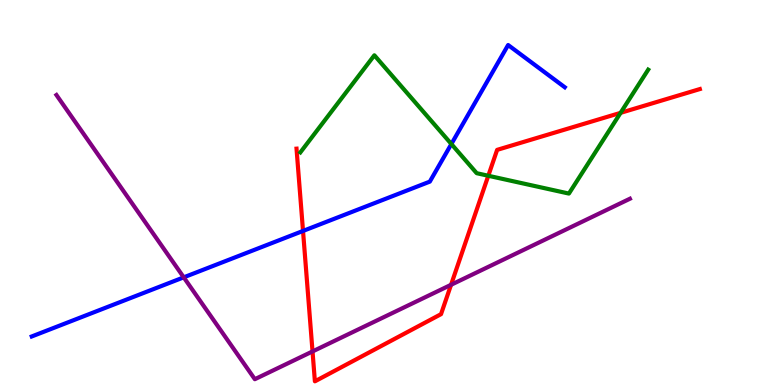[{'lines': ['blue', 'red'], 'intersections': [{'x': 3.91, 'y': 4.0}]}, {'lines': ['green', 'red'], 'intersections': [{'x': 6.3, 'y': 5.43}, {'x': 8.01, 'y': 7.07}]}, {'lines': ['purple', 'red'], 'intersections': [{'x': 4.03, 'y': 0.872}, {'x': 5.82, 'y': 2.6}]}, {'lines': ['blue', 'green'], 'intersections': [{'x': 5.82, 'y': 6.26}]}, {'lines': ['blue', 'purple'], 'intersections': [{'x': 2.37, 'y': 2.8}]}, {'lines': ['green', 'purple'], 'intersections': []}]